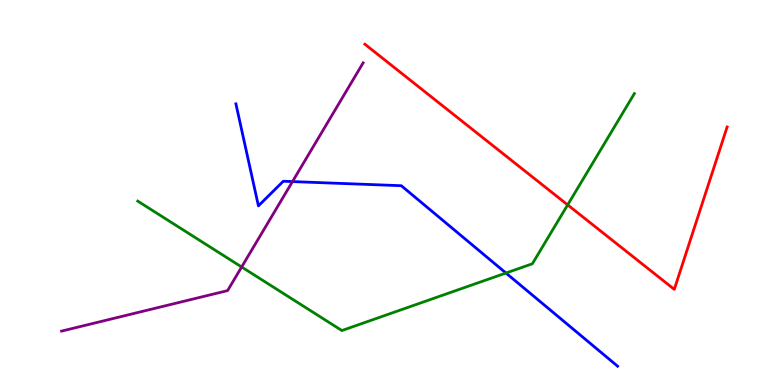[{'lines': ['blue', 'red'], 'intersections': []}, {'lines': ['green', 'red'], 'intersections': [{'x': 7.32, 'y': 4.68}]}, {'lines': ['purple', 'red'], 'intersections': []}, {'lines': ['blue', 'green'], 'intersections': [{'x': 6.53, 'y': 2.91}]}, {'lines': ['blue', 'purple'], 'intersections': [{'x': 3.77, 'y': 5.28}]}, {'lines': ['green', 'purple'], 'intersections': [{'x': 3.12, 'y': 3.07}]}]